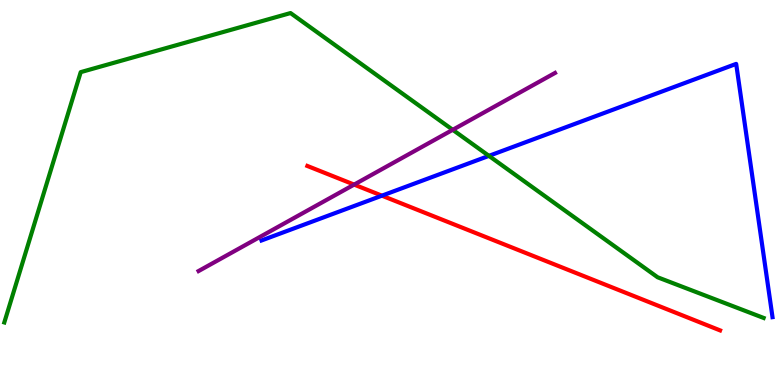[{'lines': ['blue', 'red'], 'intersections': [{'x': 4.93, 'y': 4.92}]}, {'lines': ['green', 'red'], 'intersections': []}, {'lines': ['purple', 'red'], 'intersections': [{'x': 4.57, 'y': 5.21}]}, {'lines': ['blue', 'green'], 'intersections': [{'x': 6.31, 'y': 5.95}]}, {'lines': ['blue', 'purple'], 'intersections': []}, {'lines': ['green', 'purple'], 'intersections': [{'x': 5.84, 'y': 6.63}]}]